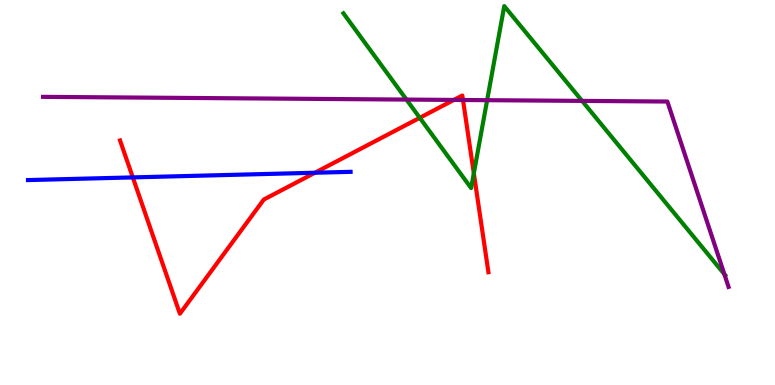[{'lines': ['blue', 'red'], 'intersections': [{'x': 1.71, 'y': 5.39}, {'x': 4.06, 'y': 5.51}]}, {'lines': ['green', 'red'], 'intersections': [{'x': 5.42, 'y': 6.94}, {'x': 6.11, 'y': 5.5}]}, {'lines': ['purple', 'red'], 'intersections': [{'x': 5.86, 'y': 7.4}, {'x': 5.97, 'y': 7.4}]}, {'lines': ['blue', 'green'], 'intersections': []}, {'lines': ['blue', 'purple'], 'intersections': []}, {'lines': ['green', 'purple'], 'intersections': [{'x': 5.24, 'y': 7.41}, {'x': 6.29, 'y': 7.4}, {'x': 7.51, 'y': 7.38}, {'x': 9.35, 'y': 2.88}]}]